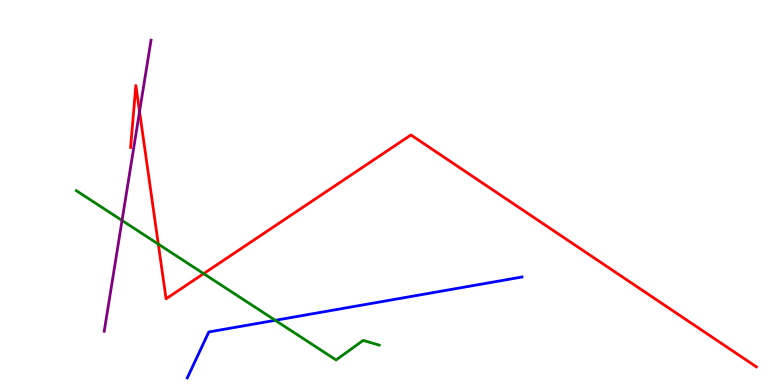[{'lines': ['blue', 'red'], 'intersections': []}, {'lines': ['green', 'red'], 'intersections': [{'x': 2.04, 'y': 3.66}, {'x': 2.63, 'y': 2.89}]}, {'lines': ['purple', 'red'], 'intersections': [{'x': 1.8, 'y': 7.1}]}, {'lines': ['blue', 'green'], 'intersections': [{'x': 3.55, 'y': 1.68}]}, {'lines': ['blue', 'purple'], 'intersections': []}, {'lines': ['green', 'purple'], 'intersections': [{'x': 1.57, 'y': 4.27}]}]